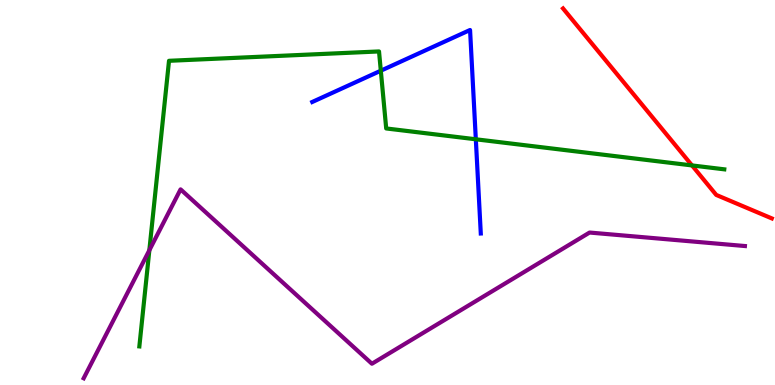[{'lines': ['blue', 'red'], 'intersections': []}, {'lines': ['green', 'red'], 'intersections': [{'x': 8.93, 'y': 5.7}]}, {'lines': ['purple', 'red'], 'intersections': []}, {'lines': ['blue', 'green'], 'intersections': [{'x': 4.91, 'y': 8.16}, {'x': 6.14, 'y': 6.38}]}, {'lines': ['blue', 'purple'], 'intersections': []}, {'lines': ['green', 'purple'], 'intersections': [{'x': 1.93, 'y': 3.5}]}]